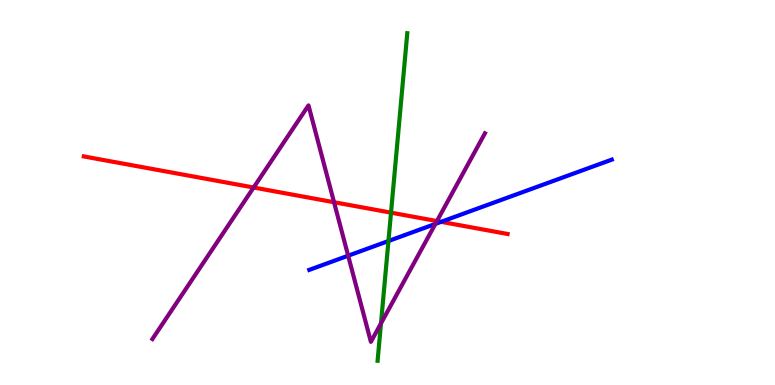[{'lines': ['blue', 'red'], 'intersections': [{'x': 5.69, 'y': 4.24}]}, {'lines': ['green', 'red'], 'intersections': [{'x': 5.05, 'y': 4.48}]}, {'lines': ['purple', 'red'], 'intersections': [{'x': 3.27, 'y': 5.13}, {'x': 4.31, 'y': 4.75}, {'x': 5.64, 'y': 4.26}]}, {'lines': ['blue', 'green'], 'intersections': [{'x': 5.01, 'y': 3.74}]}, {'lines': ['blue', 'purple'], 'intersections': [{'x': 4.49, 'y': 3.36}, {'x': 5.62, 'y': 4.18}]}, {'lines': ['green', 'purple'], 'intersections': [{'x': 4.92, 'y': 1.6}]}]